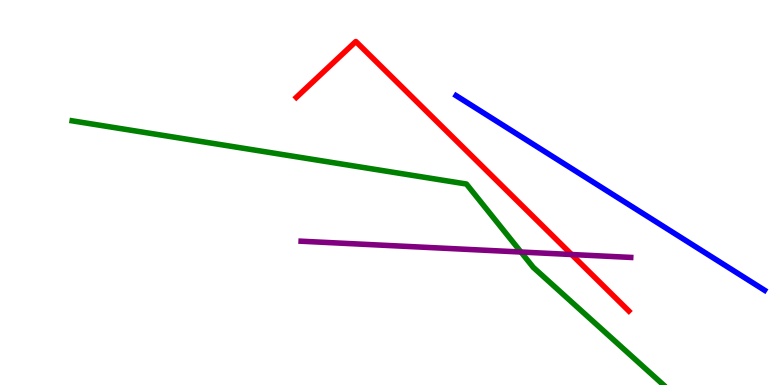[{'lines': ['blue', 'red'], 'intersections': []}, {'lines': ['green', 'red'], 'intersections': []}, {'lines': ['purple', 'red'], 'intersections': [{'x': 7.38, 'y': 3.39}]}, {'lines': ['blue', 'green'], 'intersections': []}, {'lines': ['blue', 'purple'], 'intersections': []}, {'lines': ['green', 'purple'], 'intersections': [{'x': 6.72, 'y': 3.45}]}]